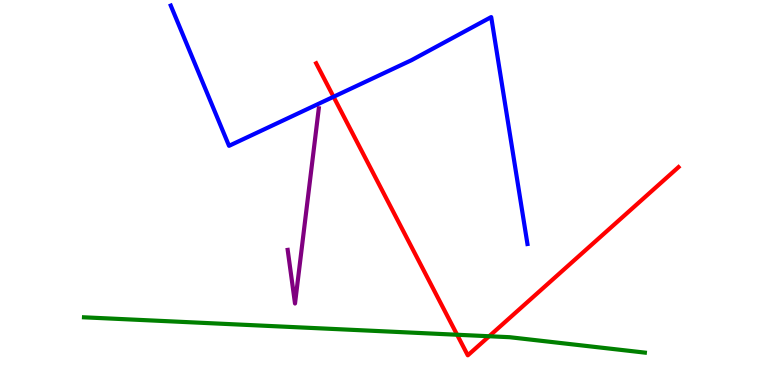[{'lines': ['blue', 'red'], 'intersections': [{'x': 4.3, 'y': 7.49}]}, {'lines': ['green', 'red'], 'intersections': [{'x': 5.9, 'y': 1.31}, {'x': 6.31, 'y': 1.27}]}, {'lines': ['purple', 'red'], 'intersections': []}, {'lines': ['blue', 'green'], 'intersections': []}, {'lines': ['blue', 'purple'], 'intersections': []}, {'lines': ['green', 'purple'], 'intersections': []}]